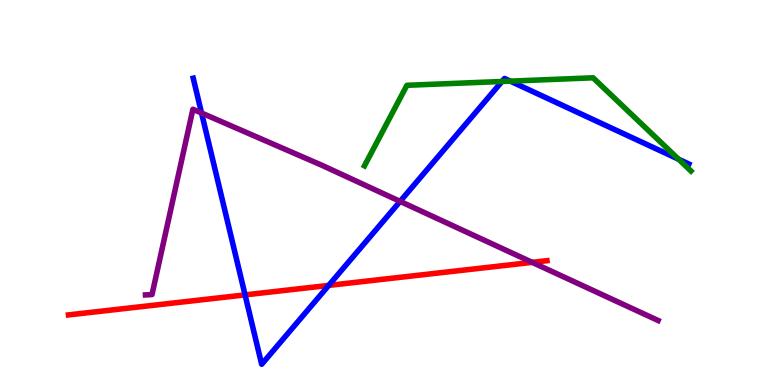[{'lines': ['blue', 'red'], 'intersections': [{'x': 3.16, 'y': 2.34}, {'x': 4.24, 'y': 2.59}]}, {'lines': ['green', 'red'], 'intersections': []}, {'lines': ['purple', 'red'], 'intersections': [{'x': 6.87, 'y': 3.19}]}, {'lines': ['blue', 'green'], 'intersections': [{'x': 6.48, 'y': 7.88}, {'x': 6.58, 'y': 7.89}, {'x': 8.76, 'y': 5.86}]}, {'lines': ['blue', 'purple'], 'intersections': [{'x': 2.6, 'y': 7.06}, {'x': 5.16, 'y': 4.77}]}, {'lines': ['green', 'purple'], 'intersections': []}]